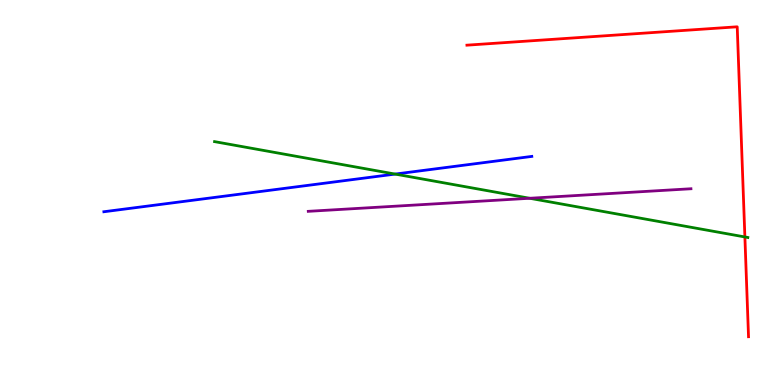[{'lines': ['blue', 'red'], 'intersections': []}, {'lines': ['green', 'red'], 'intersections': [{'x': 9.61, 'y': 3.85}]}, {'lines': ['purple', 'red'], 'intersections': []}, {'lines': ['blue', 'green'], 'intersections': [{'x': 5.1, 'y': 5.48}]}, {'lines': ['blue', 'purple'], 'intersections': []}, {'lines': ['green', 'purple'], 'intersections': [{'x': 6.83, 'y': 4.85}]}]